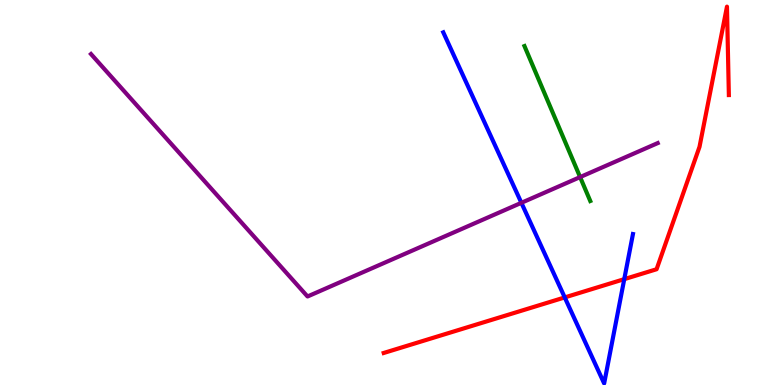[{'lines': ['blue', 'red'], 'intersections': [{'x': 7.29, 'y': 2.27}, {'x': 8.05, 'y': 2.75}]}, {'lines': ['green', 'red'], 'intersections': []}, {'lines': ['purple', 'red'], 'intersections': []}, {'lines': ['blue', 'green'], 'intersections': []}, {'lines': ['blue', 'purple'], 'intersections': [{'x': 6.73, 'y': 4.73}]}, {'lines': ['green', 'purple'], 'intersections': [{'x': 7.49, 'y': 5.4}]}]